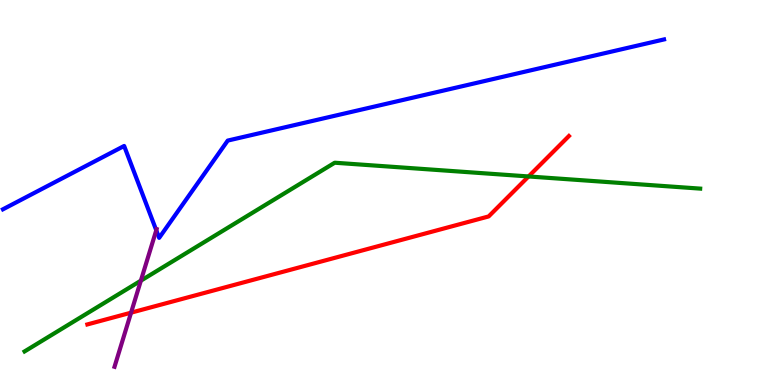[{'lines': ['blue', 'red'], 'intersections': []}, {'lines': ['green', 'red'], 'intersections': [{'x': 6.82, 'y': 5.42}]}, {'lines': ['purple', 'red'], 'intersections': [{'x': 1.69, 'y': 1.88}]}, {'lines': ['blue', 'green'], 'intersections': []}, {'lines': ['blue', 'purple'], 'intersections': [{'x': 2.02, 'y': 4.02}]}, {'lines': ['green', 'purple'], 'intersections': [{'x': 1.82, 'y': 2.71}]}]